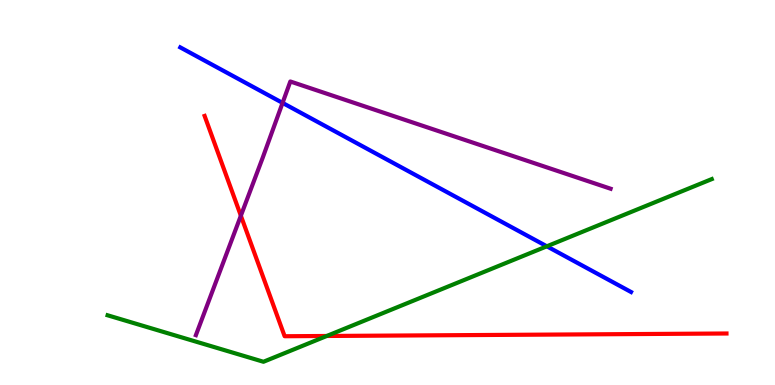[{'lines': ['blue', 'red'], 'intersections': []}, {'lines': ['green', 'red'], 'intersections': [{'x': 4.22, 'y': 1.27}]}, {'lines': ['purple', 'red'], 'intersections': [{'x': 3.11, 'y': 4.4}]}, {'lines': ['blue', 'green'], 'intersections': [{'x': 7.06, 'y': 3.6}]}, {'lines': ['blue', 'purple'], 'intersections': [{'x': 3.65, 'y': 7.33}]}, {'lines': ['green', 'purple'], 'intersections': []}]